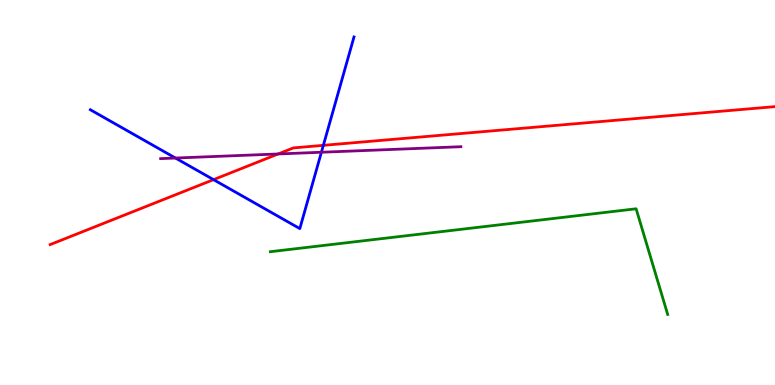[{'lines': ['blue', 'red'], 'intersections': [{'x': 2.76, 'y': 5.33}, {'x': 4.17, 'y': 6.22}]}, {'lines': ['green', 'red'], 'intersections': []}, {'lines': ['purple', 'red'], 'intersections': [{'x': 3.59, 'y': 6.0}]}, {'lines': ['blue', 'green'], 'intersections': []}, {'lines': ['blue', 'purple'], 'intersections': [{'x': 2.26, 'y': 5.9}, {'x': 4.15, 'y': 6.05}]}, {'lines': ['green', 'purple'], 'intersections': []}]